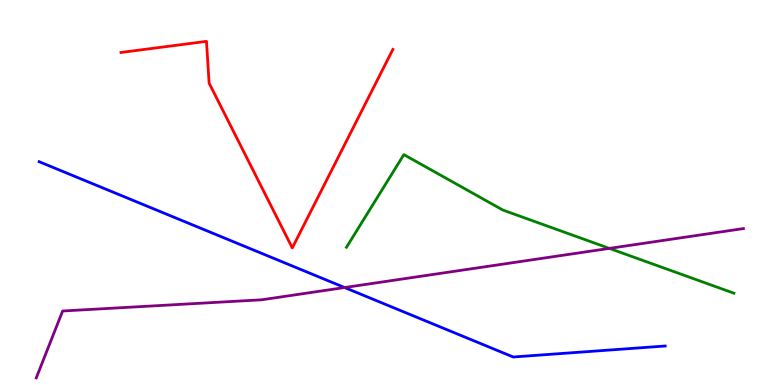[{'lines': ['blue', 'red'], 'intersections': []}, {'lines': ['green', 'red'], 'intersections': []}, {'lines': ['purple', 'red'], 'intersections': []}, {'lines': ['blue', 'green'], 'intersections': []}, {'lines': ['blue', 'purple'], 'intersections': [{'x': 4.45, 'y': 2.53}]}, {'lines': ['green', 'purple'], 'intersections': [{'x': 7.86, 'y': 3.55}]}]